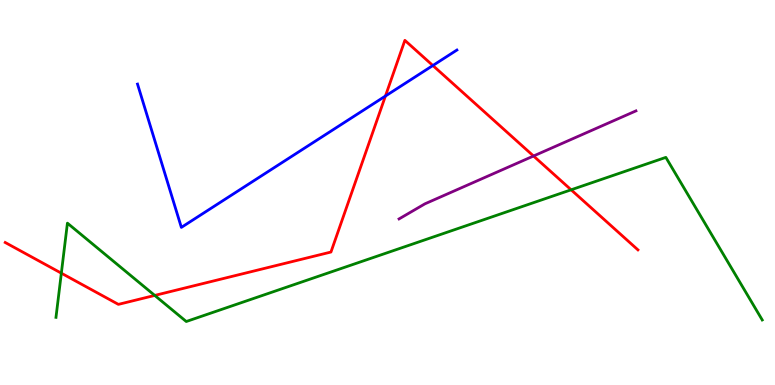[{'lines': ['blue', 'red'], 'intersections': [{'x': 4.97, 'y': 7.51}, {'x': 5.59, 'y': 8.3}]}, {'lines': ['green', 'red'], 'intersections': [{'x': 0.792, 'y': 2.9}, {'x': 2.0, 'y': 2.33}, {'x': 7.37, 'y': 5.07}]}, {'lines': ['purple', 'red'], 'intersections': [{'x': 6.88, 'y': 5.95}]}, {'lines': ['blue', 'green'], 'intersections': []}, {'lines': ['blue', 'purple'], 'intersections': []}, {'lines': ['green', 'purple'], 'intersections': []}]